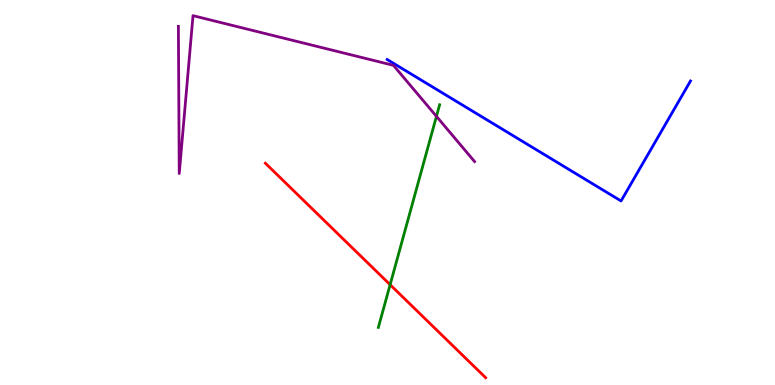[{'lines': ['blue', 'red'], 'intersections': []}, {'lines': ['green', 'red'], 'intersections': [{'x': 5.03, 'y': 2.61}]}, {'lines': ['purple', 'red'], 'intersections': []}, {'lines': ['blue', 'green'], 'intersections': []}, {'lines': ['blue', 'purple'], 'intersections': []}, {'lines': ['green', 'purple'], 'intersections': [{'x': 5.63, 'y': 6.98}]}]